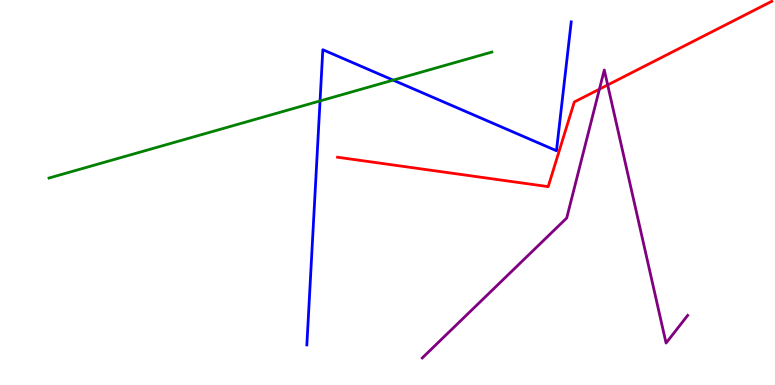[{'lines': ['blue', 'red'], 'intersections': []}, {'lines': ['green', 'red'], 'intersections': []}, {'lines': ['purple', 'red'], 'intersections': [{'x': 7.73, 'y': 7.68}, {'x': 7.84, 'y': 7.79}]}, {'lines': ['blue', 'green'], 'intersections': [{'x': 4.13, 'y': 7.38}, {'x': 5.07, 'y': 7.92}]}, {'lines': ['blue', 'purple'], 'intersections': []}, {'lines': ['green', 'purple'], 'intersections': []}]